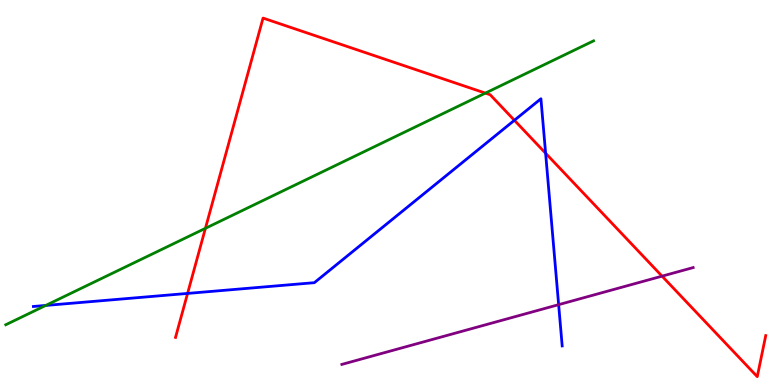[{'lines': ['blue', 'red'], 'intersections': [{'x': 2.42, 'y': 2.38}, {'x': 6.64, 'y': 6.88}, {'x': 7.04, 'y': 6.02}]}, {'lines': ['green', 'red'], 'intersections': [{'x': 2.65, 'y': 4.07}, {'x': 6.26, 'y': 7.58}]}, {'lines': ['purple', 'red'], 'intersections': [{'x': 8.54, 'y': 2.83}]}, {'lines': ['blue', 'green'], 'intersections': [{'x': 0.59, 'y': 2.07}]}, {'lines': ['blue', 'purple'], 'intersections': [{'x': 7.21, 'y': 2.09}]}, {'lines': ['green', 'purple'], 'intersections': []}]